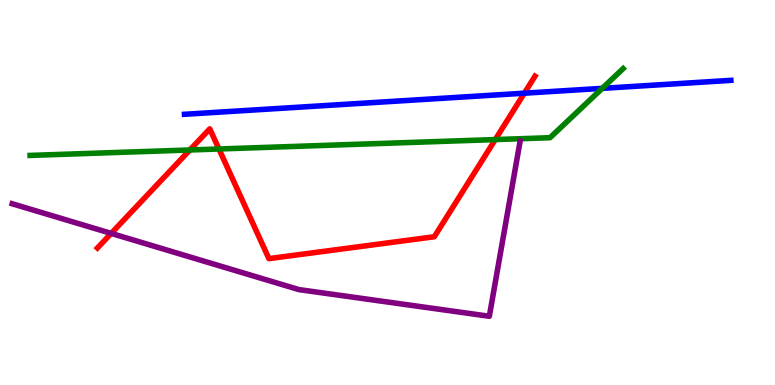[{'lines': ['blue', 'red'], 'intersections': [{'x': 6.77, 'y': 7.58}]}, {'lines': ['green', 'red'], 'intersections': [{'x': 2.45, 'y': 6.1}, {'x': 2.83, 'y': 6.13}, {'x': 6.39, 'y': 6.37}]}, {'lines': ['purple', 'red'], 'intersections': [{'x': 1.43, 'y': 3.94}]}, {'lines': ['blue', 'green'], 'intersections': [{'x': 7.77, 'y': 7.71}]}, {'lines': ['blue', 'purple'], 'intersections': []}, {'lines': ['green', 'purple'], 'intersections': []}]